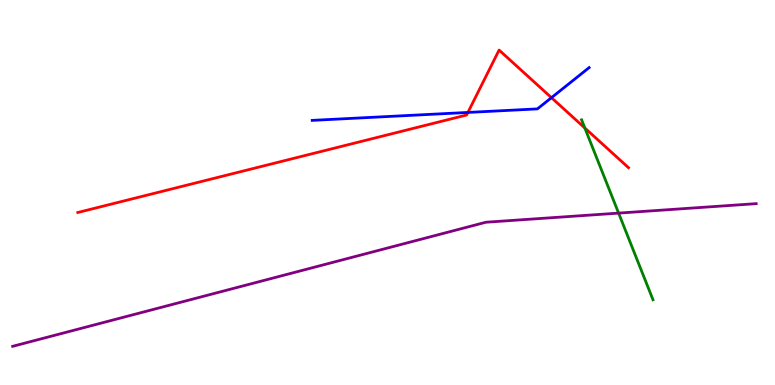[{'lines': ['blue', 'red'], 'intersections': [{'x': 6.04, 'y': 7.08}, {'x': 7.12, 'y': 7.46}]}, {'lines': ['green', 'red'], 'intersections': [{'x': 7.55, 'y': 6.68}]}, {'lines': ['purple', 'red'], 'intersections': []}, {'lines': ['blue', 'green'], 'intersections': []}, {'lines': ['blue', 'purple'], 'intersections': []}, {'lines': ['green', 'purple'], 'intersections': [{'x': 7.98, 'y': 4.46}]}]